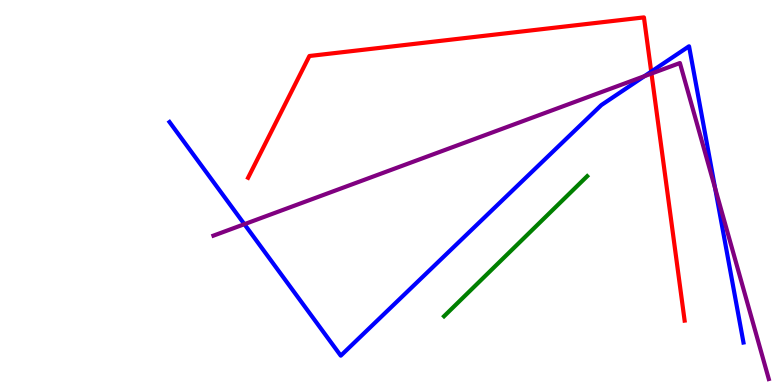[{'lines': ['blue', 'red'], 'intersections': [{'x': 8.4, 'y': 8.14}]}, {'lines': ['green', 'red'], 'intersections': []}, {'lines': ['purple', 'red'], 'intersections': [{'x': 8.41, 'y': 8.09}]}, {'lines': ['blue', 'green'], 'intersections': []}, {'lines': ['blue', 'purple'], 'intersections': [{'x': 3.15, 'y': 4.18}, {'x': 8.32, 'y': 8.02}, {'x': 9.23, 'y': 5.11}]}, {'lines': ['green', 'purple'], 'intersections': []}]